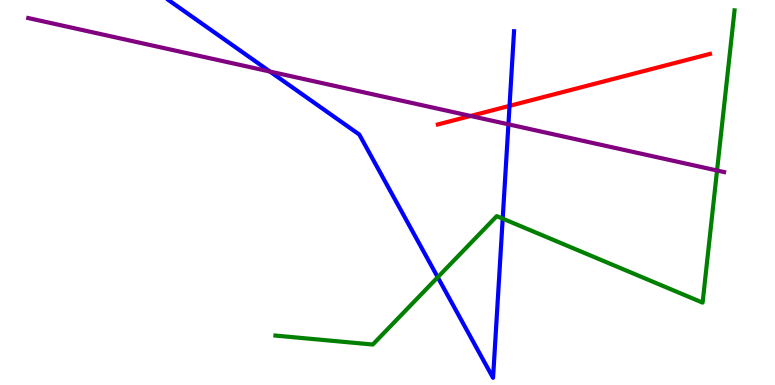[{'lines': ['blue', 'red'], 'intersections': [{'x': 6.57, 'y': 7.25}]}, {'lines': ['green', 'red'], 'intersections': []}, {'lines': ['purple', 'red'], 'intersections': [{'x': 6.07, 'y': 6.99}]}, {'lines': ['blue', 'green'], 'intersections': [{'x': 5.65, 'y': 2.8}, {'x': 6.49, 'y': 4.32}]}, {'lines': ['blue', 'purple'], 'intersections': [{'x': 3.48, 'y': 8.14}, {'x': 6.56, 'y': 6.77}]}, {'lines': ['green', 'purple'], 'intersections': [{'x': 9.25, 'y': 5.57}]}]